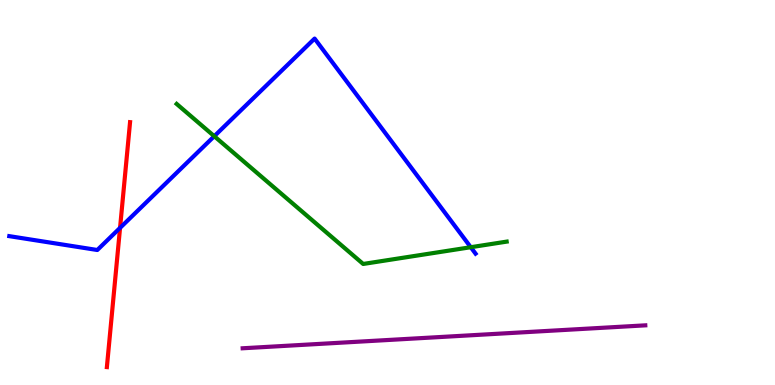[{'lines': ['blue', 'red'], 'intersections': [{'x': 1.55, 'y': 4.08}]}, {'lines': ['green', 'red'], 'intersections': []}, {'lines': ['purple', 'red'], 'intersections': []}, {'lines': ['blue', 'green'], 'intersections': [{'x': 2.76, 'y': 6.46}, {'x': 6.07, 'y': 3.58}]}, {'lines': ['blue', 'purple'], 'intersections': []}, {'lines': ['green', 'purple'], 'intersections': []}]